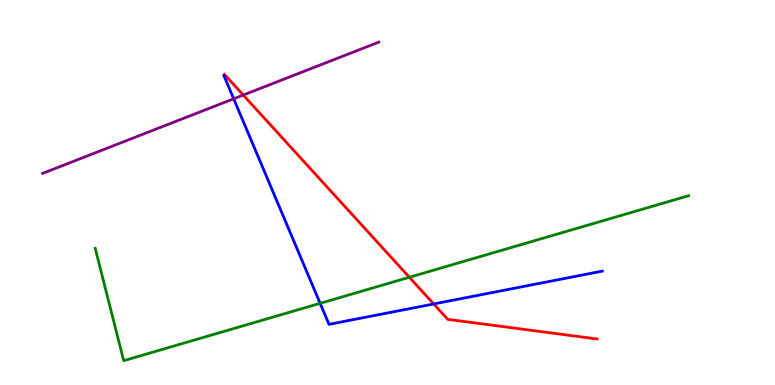[{'lines': ['blue', 'red'], 'intersections': [{'x': 5.6, 'y': 2.1}]}, {'lines': ['green', 'red'], 'intersections': [{'x': 5.28, 'y': 2.8}]}, {'lines': ['purple', 'red'], 'intersections': [{'x': 3.14, 'y': 7.53}]}, {'lines': ['blue', 'green'], 'intersections': [{'x': 4.13, 'y': 2.12}]}, {'lines': ['blue', 'purple'], 'intersections': [{'x': 3.02, 'y': 7.43}]}, {'lines': ['green', 'purple'], 'intersections': []}]